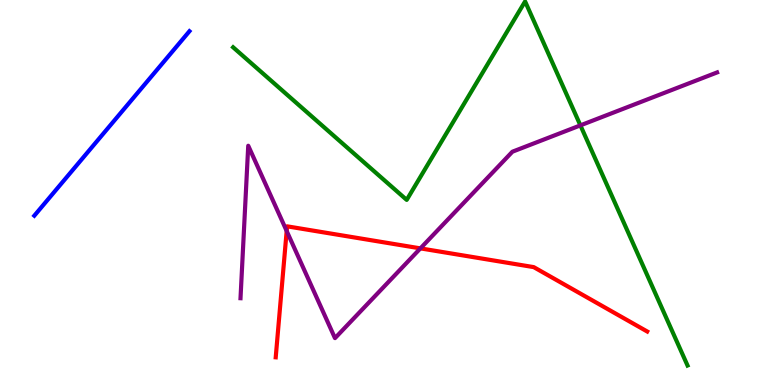[{'lines': ['blue', 'red'], 'intersections': []}, {'lines': ['green', 'red'], 'intersections': []}, {'lines': ['purple', 'red'], 'intersections': [{'x': 3.7, 'y': 4.0}, {'x': 5.42, 'y': 3.55}]}, {'lines': ['blue', 'green'], 'intersections': []}, {'lines': ['blue', 'purple'], 'intersections': []}, {'lines': ['green', 'purple'], 'intersections': [{'x': 7.49, 'y': 6.74}]}]